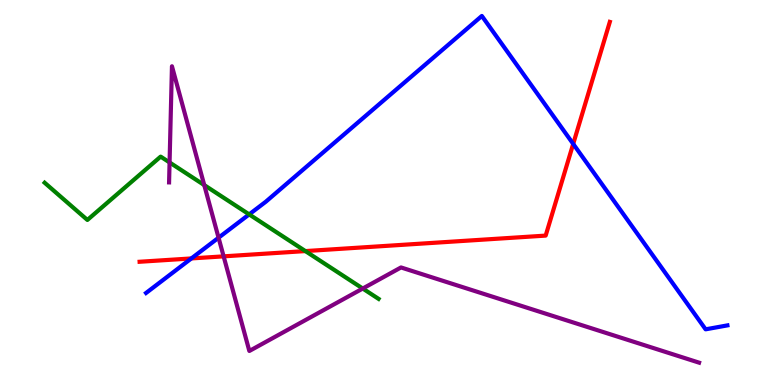[{'lines': ['blue', 'red'], 'intersections': [{'x': 2.47, 'y': 3.29}, {'x': 7.4, 'y': 6.26}]}, {'lines': ['green', 'red'], 'intersections': [{'x': 3.94, 'y': 3.48}]}, {'lines': ['purple', 'red'], 'intersections': [{'x': 2.89, 'y': 3.34}]}, {'lines': ['blue', 'green'], 'intersections': [{'x': 3.22, 'y': 4.43}]}, {'lines': ['blue', 'purple'], 'intersections': [{'x': 2.82, 'y': 3.83}]}, {'lines': ['green', 'purple'], 'intersections': [{'x': 2.19, 'y': 5.78}, {'x': 2.64, 'y': 5.19}, {'x': 4.68, 'y': 2.51}]}]